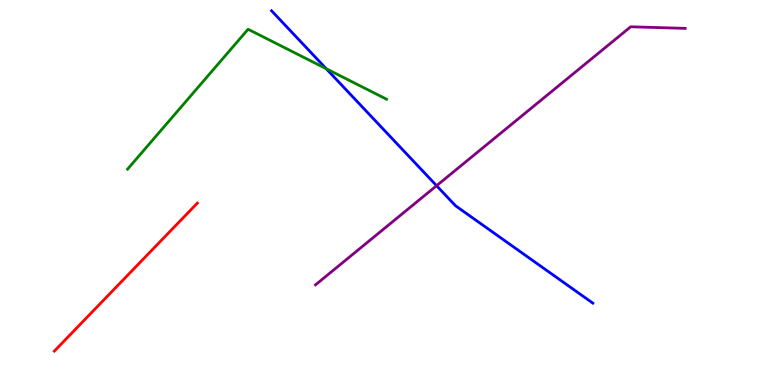[{'lines': ['blue', 'red'], 'intersections': []}, {'lines': ['green', 'red'], 'intersections': []}, {'lines': ['purple', 'red'], 'intersections': []}, {'lines': ['blue', 'green'], 'intersections': [{'x': 4.21, 'y': 8.21}]}, {'lines': ['blue', 'purple'], 'intersections': [{'x': 5.63, 'y': 5.18}]}, {'lines': ['green', 'purple'], 'intersections': []}]